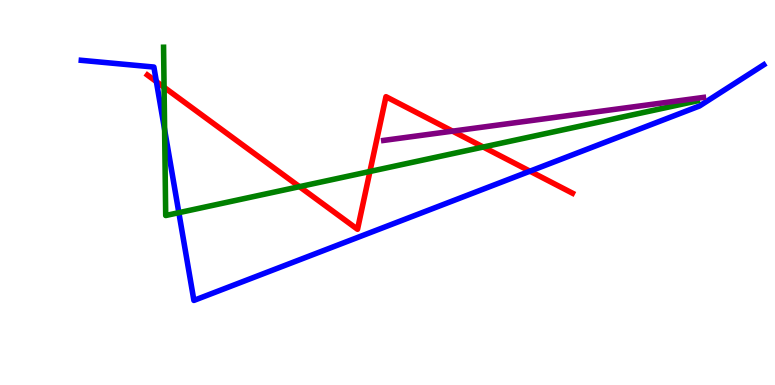[{'lines': ['blue', 'red'], 'intersections': [{'x': 2.02, 'y': 7.88}, {'x': 6.84, 'y': 5.55}]}, {'lines': ['green', 'red'], 'intersections': [{'x': 2.12, 'y': 7.73}, {'x': 3.86, 'y': 5.15}, {'x': 4.77, 'y': 5.55}, {'x': 6.24, 'y': 6.18}]}, {'lines': ['purple', 'red'], 'intersections': [{'x': 5.84, 'y': 6.59}]}, {'lines': ['blue', 'green'], 'intersections': [{'x': 2.12, 'y': 6.63}, {'x': 2.31, 'y': 4.48}]}, {'lines': ['blue', 'purple'], 'intersections': []}, {'lines': ['green', 'purple'], 'intersections': []}]